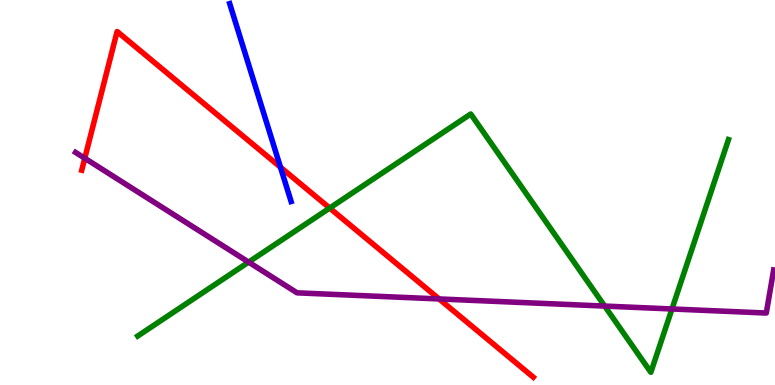[{'lines': ['blue', 'red'], 'intersections': [{'x': 3.62, 'y': 5.66}]}, {'lines': ['green', 'red'], 'intersections': [{'x': 4.25, 'y': 4.6}]}, {'lines': ['purple', 'red'], 'intersections': [{'x': 1.09, 'y': 5.89}, {'x': 5.67, 'y': 2.24}]}, {'lines': ['blue', 'green'], 'intersections': []}, {'lines': ['blue', 'purple'], 'intersections': []}, {'lines': ['green', 'purple'], 'intersections': [{'x': 3.21, 'y': 3.19}, {'x': 7.8, 'y': 2.05}, {'x': 8.67, 'y': 1.97}]}]